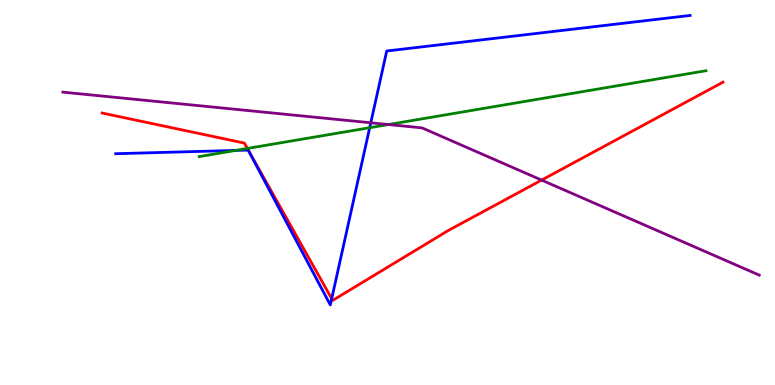[{'lines': ['blue', 'red'], 'intersections': [{'x': 4.28, 'y': 2.24}]}, {'lines': ['green', 'red'], 'intersections': [{'x': 3.19, 'y': 6.14}]}, {'lines': ['purple', 'red'], 'intersections': [{'x': 6.99, 'y': 5.32}]}, {'lines': ['blue', 'green'], 'intersections': [{'x': 3.04, 'y': 6.09}, {'x': 4.77, 'y': 6.68}]}, {'lines': ['blue', 'purple'], 'intersections': [{'x': 4.78, 'y': 6.81}]}, {'lines': ['green', 'purple'], 'intersections': [{'x': 5.01, 'y': 6.77}]}]